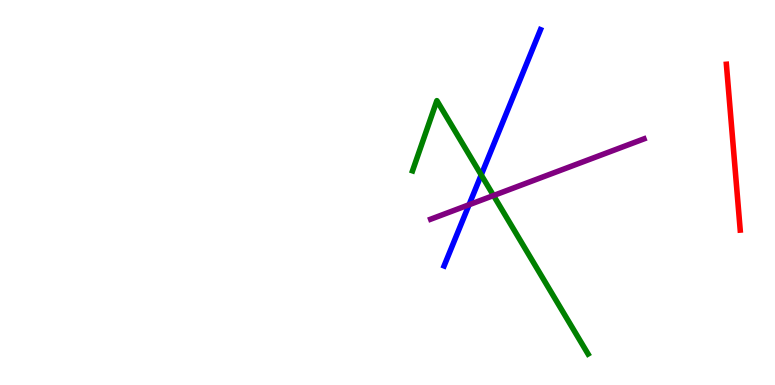[{'lines': ['blue', 'red'], 'intersections': []}, {'lines': ['green', 'red'], 'intersections': []}, {'lines': ['purple', 'red'], 'intersections': []}, {'lines': ['blue', 'green'], 'intersections': [{'x': 6.21, 'y': 5.46}]}, {'lines': ['blue', 'purple'], 'intersections': [{'x': 6.05, 'y': 4.68}]}, {'lines': ['green', 'purple'], 'intersections': [{'x': 6.37, 'y': 4.92}]}]